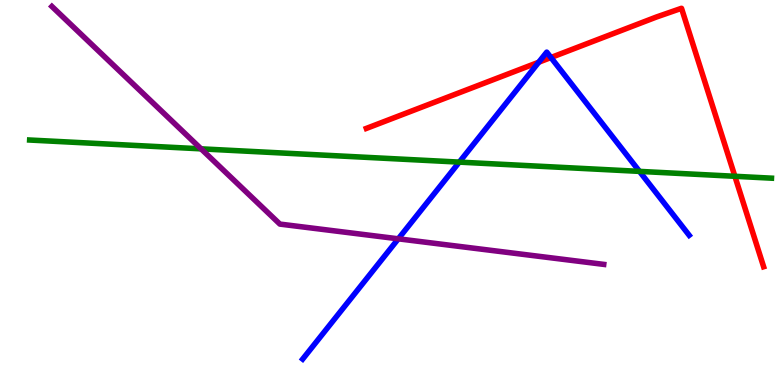[{'lines': ['blue', 'red'], 'intersections': [{'x': 6.95, 'y': 8.38}, {'x': 7.11, 'y': 8.51}]}, {'lines': ['green', 'red'], 'intersections': [{'x': 9.48, 'y': 5.42}]}, {'lines': ['purple', 'red'], 'intersections': []}, {'lines': ['blue', 'green'], 'intersections': [{'x': 5.93, 'y': 5.79}, {'x': 8.25, 'y': 5.55}]}, {'lines': ['blue', 'purple'], 'intersections': [{'x': 5.14, 'y': 3.8}]}, {'lines': ['green', 'purple'], 'intersections': [{'x': 2.59, 'y': 6.13}]}]